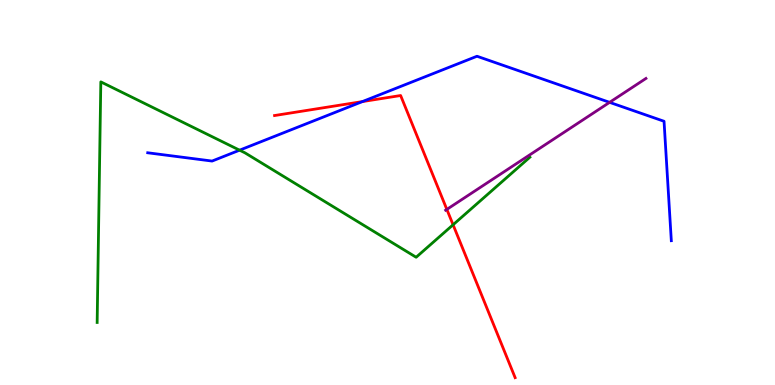[{'lines': ['blue', 'red'], 'intersections': [{'x': 4.68, 'y': 7.36}]}, {'lines': ['green', 'red'], 'intersections': [{'x': 5.85, 'y': 4.16}]}, {'lines': ['purple', 'red'], 'intersections': [{'x': 5.77, 'y': 4.56}]}, {'lines': ['blue', 'green'], 'intersections': [{'x': 3.09, 'y': 6.1}]}, {'lines': ['blue', 'purple'], 'intersections': [{'x': 7.87, 'y': 7.34}]}, {'lines': ['green', 'purple'], 'intersections': []}]